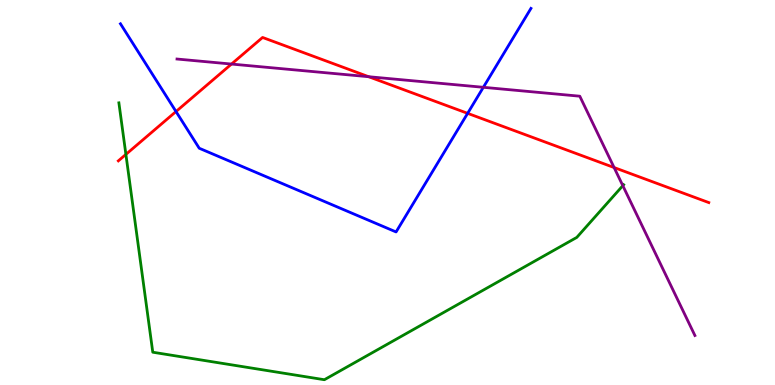[{'lines': ['blue', 'red'], 'intersections': [{'x': 2.27, 'y': 7.1}, {'x': 6.03, 'y': 7.06}]}, {'lines': ['green', 'red'], 'intersections': [{'x': 1.62, 'y': 5.99}]}, {'lines': ['purple', 'red'], 'intersections': [{'x': 2.99, 'y': 8.34}, {'x': 4.76, 'y': 8.01}, {'x': 7.92, 'y': 5.65}]}, {'lines': ['blue', 'green'], 'intersections': []}, {'lines': ['blue', 'purple'], 'intersections': [{'x': 6.24, 'y': 7.73}]}, {'lines': ['green', 'purple'], 'intersections': [{'x': 8.04, 'y': 5.18}]}]